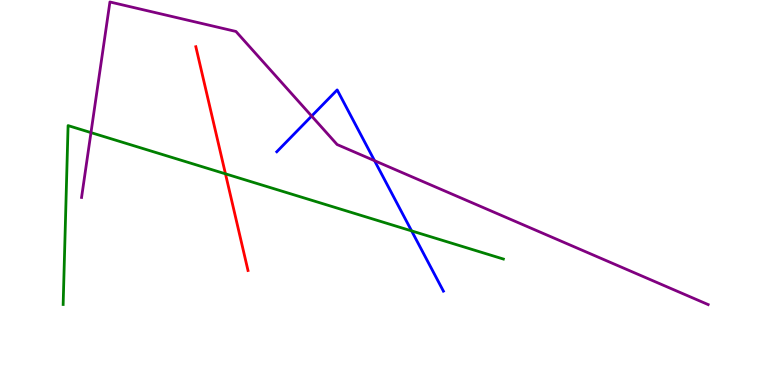[{'lines': ['blue', 'red'], 'intersections': []}, {'lines': ['green', 'red'], 'intersections': [{'x': 2.91, 'y': 5.48}]}, {'lines': ['purple', 'red'], 'intersections': []}, {'lines': ['blue', 'green'], 'intersections': [{'x': 5.31, 'y': 4.0}]}, {'lines': ['blue', 'purple'], 'intersections': [{'x': 4.02, 'y': 6.99}, {'x': 4.83, 'y': 5.83}]}, {'lines': ['green', 'purple'], 'intersections': [{'x': 1.17, 'y': 6.56}]}]